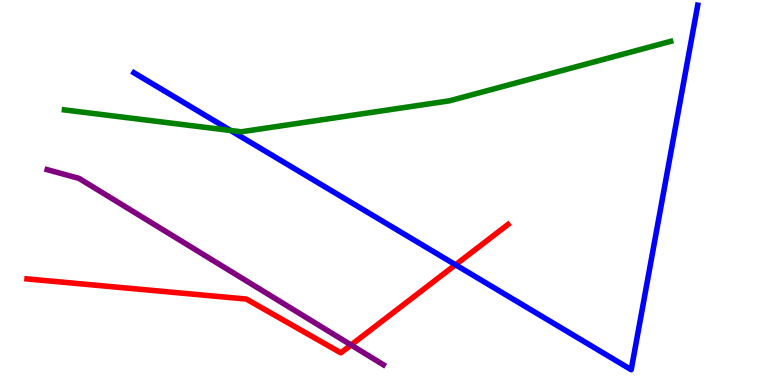[{'lines': ['blue', 'red'], 'intersections': [{'x': 5.88, 'y': 3.12}]}, {'lines': ['green', 'red'], 'intersections': []}, {'lines': ['purple', 'red'], 'intersections': [{'x': 4.53, 'y': 1.04}]}, {'lines': ['blue', 'green'], 'intersections': [{'x': 2.98, 'y': 6.61}]}, {'lines': ['blue', 'purple'], 'intersections': []}, {'lines': ['green', 'purple'], 'intersections': []}]